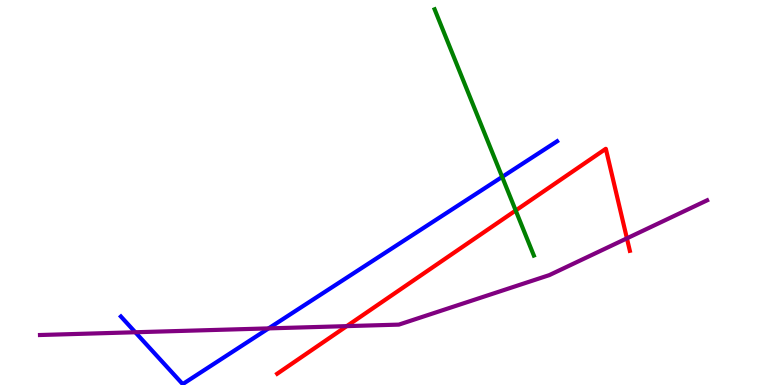[{'lines': ['blue', 'red'], 'intersections': []}, {'lines': ['green', 'red'], 'intersections': [{'x': 6.65, 'y': 4.53}]}, {'lines': ['purple', 'red'], 'intersections': [{'x': 4.47, 'y': 1.53}, {'x': 8.09, 'y': 3.81}]}, {'lines': ['blue', 'green'], 'intersections': [{'x': 6.48, 'y': 5.4}]}, {'lines': ['blue', 'purple'], 'intersections': [{'x': 1.75, 'y': 1.37}, {'x': 3.47, 'y': 1.47}]}, {'lines': ['green', 'purple'], 'intersections': []}]